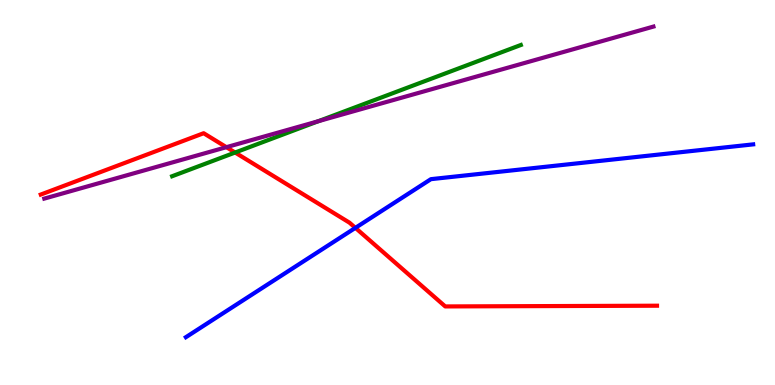[{'lines': ['blue', 'red'], 'intersections': [{'x': 4.59, 'y': 4.08}]}, {'lines': ['green', 'red'], 'intersections': [{'x': 3.03, 'y': 6.04}]}, {'lines': ['purple', 'red'], 'intersections': [{'x': 2.92, 'y': 6.18}]}, {'lines': ['blue', 'green'], 'intersections': []}, {'lines': ['blue', 'purple'], 'intersections': []}, {'lines': ['green', 'purple'], 'intersections': [{'x': 4.11, 'y': 6.85}]}]